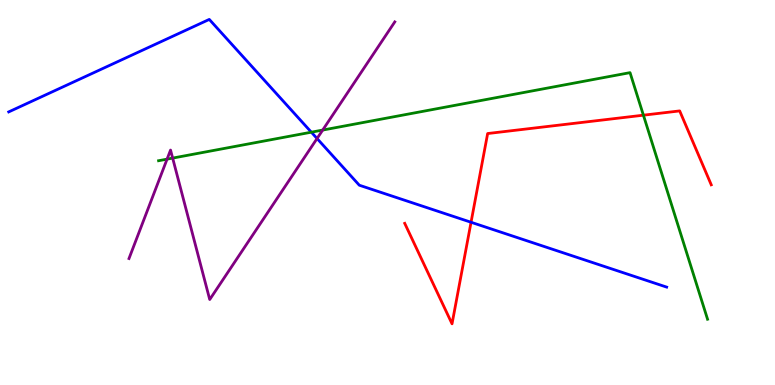[{'lines': ['blue', 'red'], 'intersections': [{'x': 6.08, 'y': 4.23}]}, {'lines': ['green', 'red'], 'intersections': [{'x': 8.3, 'y': 7.01}]}, {'lines': ['purple', 'red'], 'intersections': []}, {'lines': ['blue', 'green'], 'intersections': [{'x': 4.02, 'y': 6.57}]}, {'lines': ['blue', 'purple'], 'intersections': [{'x': 4.09, 'y': 6.4}]}, {'lines': ['green', 'purple'], 'intersections': [{'x': 2.16, 'y': 5.87}, {'x': 2.23, 'y': 5.89}, {'x': 4.16, 'y': 6.62}]}]